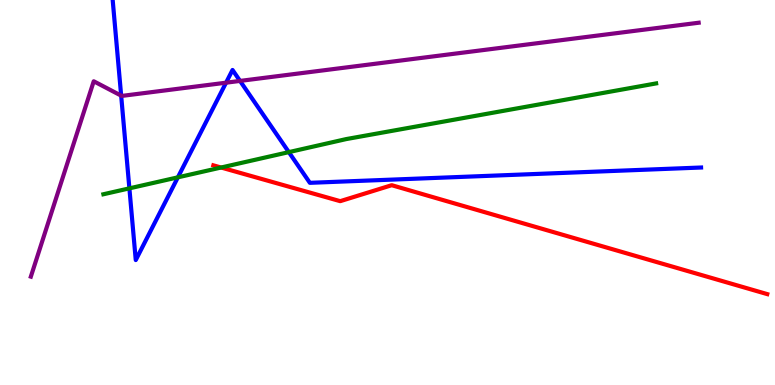[{'lines': ['blue', 'red'], 'intersections': []}, {'lines': ['green', 'red'], 'intersections': [{'x': 2.85, 'y': 5.65}]}, {'lines': ['purple', 'red'], 'intersections': []}, {'lines': ['blue', 'green'], 'intersections': [{'x': 1.67, 'y': 5.11}, {'x': 2.3, 'y': 5.39}, {'x': 3.73, 'y': 6.05}]}, {'lines': ['blue', 'purple'], 'intersections': [{'x': 1.56, 'y': 7.52}, {'x': 2.92, 'y': 7.85}, {'x': 3.1, 'y': 7.9}]}, {'lines': ['green', 'purple'], 'intersections': []}]